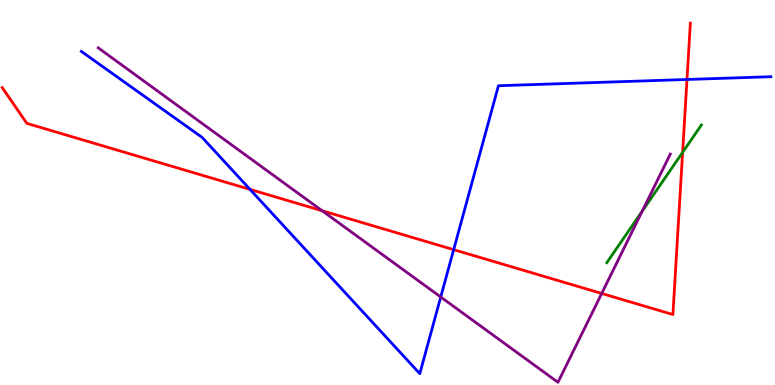[{'lines': ['blue', 'red'], 'intersections': [{'x': 3.23, 'y': 5.08}, {'x': 5.85, 'y': 3.52}, {'x': 8.86, 'y': 7.94}]}, {'lines': ['green', 'red'], 'intersections': [{'x': 8.81, 'y': 6.04}]}, {'lines': ['purple', 'red'], 'intersections': [{'x': 4.16, 'y': 4.53}, {'x': 7.76, 'y': 2.38}]}, {'lines': ['blue', 'green'], 'intersections': []}, {'lines': ['blue', 'purple'], 'intersections': [{'x': 5.69, 'y': 2.29}]}, {'lines': ['green', 'purple'], 'intersections': [{'x': 8.29, 'y': 4.51}]}]